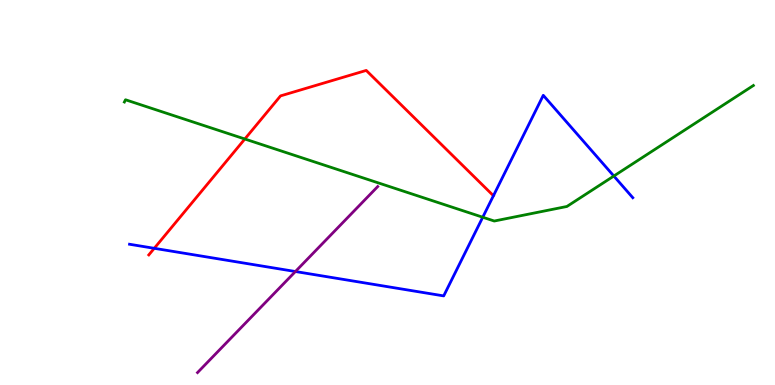[{'lines': ['blue', 'red'], 'intersections': [{'x': 1.99, 'y': 3.55}]}, {'lines': ['green', 'red'], 'intersections': [{'x': 3.16, 'y': 6.39}]}, {'lines': ['purple', 'red'], 'intersections': []}, {'lines': ['blue', 'green'], 'intersections': [{'x': 6.23, 'y': 4.36}, {'x': 7.92, 'y': 5.43}]}, {'lines': ['blue', 'purple'], 'intersections': [{'x': 3.81, 'y': 2.95}]}, {'lines': ['green', 'purple'], 'intersections': []}]